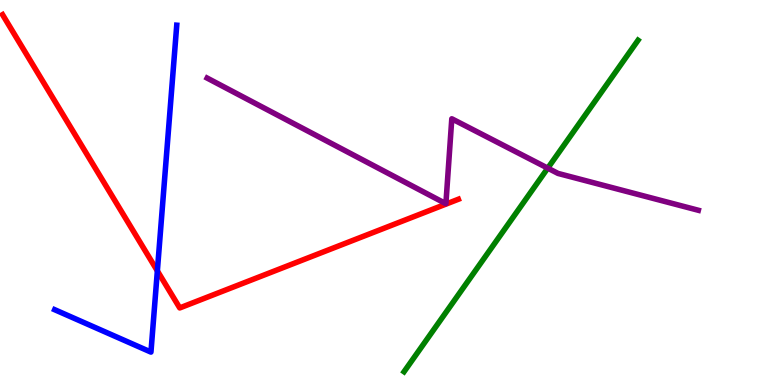[{'lines': ['blue', 'red'], 'intersections': [{'x': 2.03, 'y': 2.96}]}, {'lines': ['green', 'red'], 'intersections': []}, {'lines': ['purple', 'red'], 'intersections': []}, {'lines': ['blue', 'green'], 'intersections': []}, {'lines': ['blue', 'purple'], 'intersections': []}, {'lines': ['green', 'purple'], 'intersections': [{'x': 7.07, 'y': 5.63}]}]